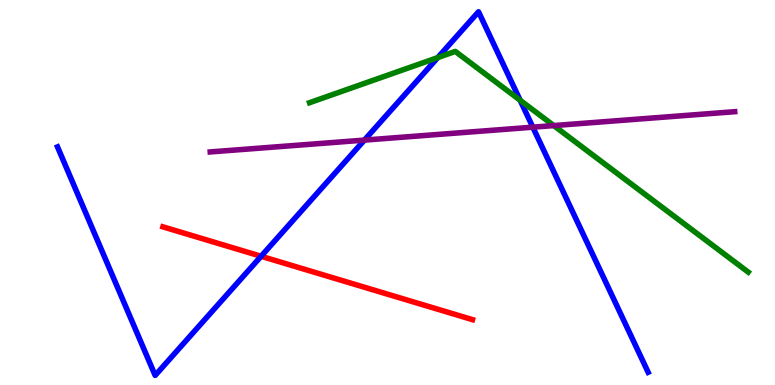[{'lines': ['blue', 'red'], 'intersections': [{'x': 3.37, 'y': 3.34}]}, {'lines': ['green', 'red'], 'intersections': []}, {'lines': ['purple', 'red'], 'intersections': []}, {'lines': ['blue', 'green'], 'intersections': [{'x': 5.65, 'y': 8.5}, {'x': 6.71, 'y': 7.4}]}, {'lines': ['blue', 'purple'], 'intersections': [{'x': 4.7, 'y': 6.36}, {'x': 6.88, 'y': 6.7}]}, {'lines': ['green', 'purple'], 'intersections': [{'x': 7.14, 'y': 6.74}]}]